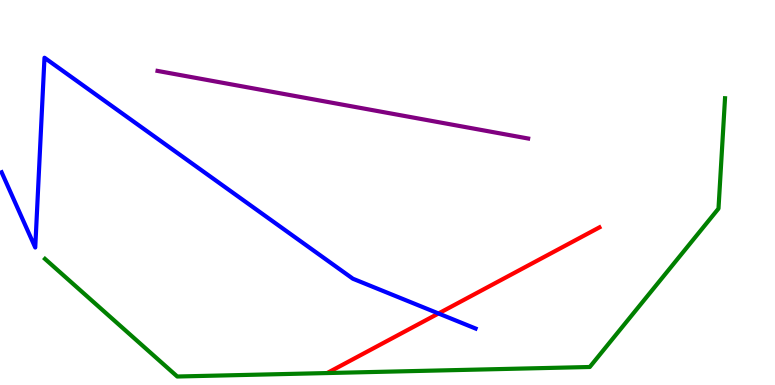[{'lines': ['blue', 'red'], 'intersections': [{'x': 5.66, 'y': 1.86}]}, {'lines': ['green', 'red'], 'intersections': []}, {'lines': ['purple', 'red'], 'intersections': []}, {'lines': ['blue', 'green'], 'intersections': []}, {'lines': ['blue', 'purple'], 'intersections': []}, {'lines': ['green', 'purple'], 'intersections': []}]